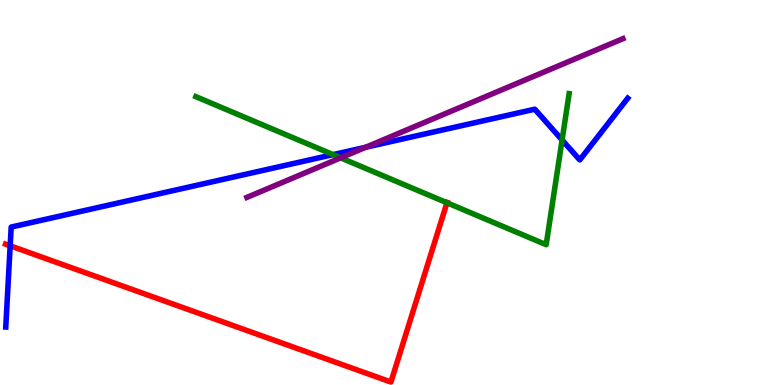[{'lines': ['blue', 'red'], 'intersections': [{'x': 0.131, 'y': 3.62}]}, {'lines': ['green', 'red'], 'intersections': [{'x': 5.77, 'y': 4.73}]}, {'lines': ['purple', 'red'], 'intersections': []}, {'lines': ['blue', 'green'], 'intersections': [{'x': 4.3, 'y': 5.98}, {'x': 7.25, 'y': 6.36}]}, {'lines': ['blue', 'purple'], 'intersections': [{'x': 4.72, 'y': 6.17}]}, {'lines': ['green', 'purple'], 'intersections': [{'x': 4.4, 'y': 5.9}]}]